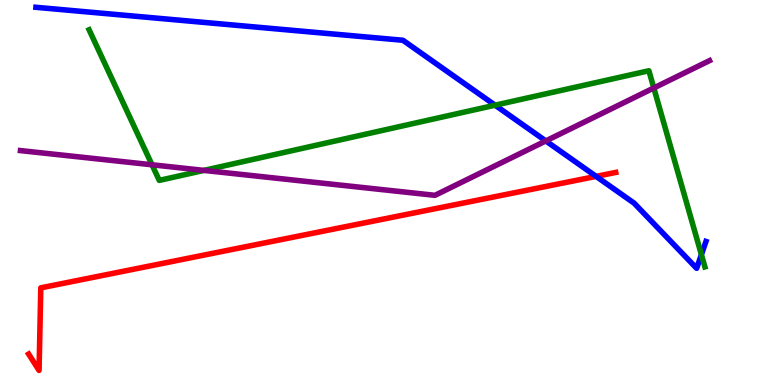[{'lines': ['blue', 'red'], 'intersections': [{'x': 7.69, 'y': 5.42}]}, {'lines': ['green', 'red'], 'intersections': []}, {'lines': ['purple', 'red'], 'intersections': []}, {'lines': ['blue', 'green'], 'intersections': [{'x': 6.39, 'y': 7.27}, {'x': 9.05, 'y': 3.39}]}, {'lines': ['blue', 'purple'], 'intersections': [{'x': 7.04, 'y': 6.34}]}, {'lines': ['green', 'purple'], 'intersections': [{'x': 1.96, 'y': 5.72}, {'x': 2.63, 'y': 5.57}, {'x': 8.44, 'y': 7.72}]}]